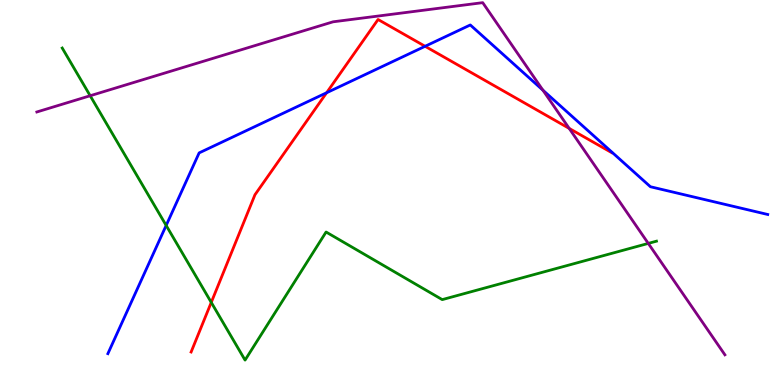[{'lines': ['blue', 'red'], 'intersections': [{'x': 4.21, 'y': 7.59}, {'x': 5.49, 'y': 8.8}]}, {'lines': ['green', 'red'], 'intersections': [{'x': 2.73, 'y': 2.15}]}, {'lines': ['purple', 'red'], 'intersections': [{'x': 7.34, 'y': 6.66}]}, {'lines': ['blue', 'green'], 'intersections': [{'x': 2.14, 'y': 4.14}]}, {'lines': ['blue', 'purple'], 'intersections': [{'x': 7.01, 'y': 7.66}]}, {'lines': ['green', 'purple'], 'intersections': [{'x': 1.16, 'y': 7.51}, {'x': 8.36, 'y': 3.68}]}]